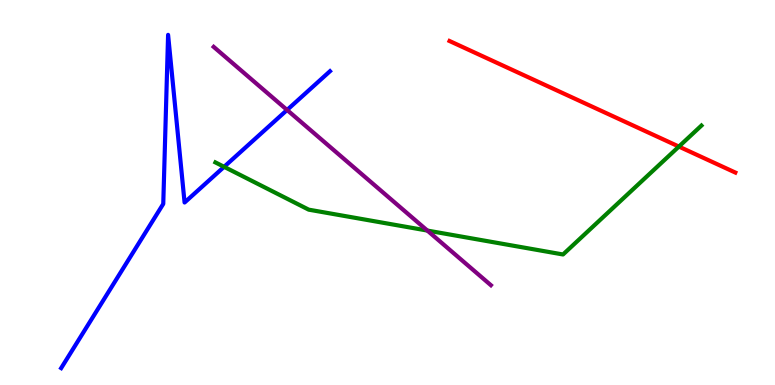[{'lines': ['blue', 'red'], 'intersections': []}, {'lines': ['green', 'red'], 'intersections': [{'x': 8.76, 'y': 6.19}]}, {'lines': ['purple', 'red'], 'intersections': []}, {'lines': ['blue', 'green'], 'intersections': [{'x': 2.89, 'y': 5.67}]}, {'lines': ['blue', 'purple'], 'intersections': [{'x': 3.7, 'y': 7.14}]}, {'lines': ['green', 'purple'], 'intersections': [{'x': 5.51, 'y': 4.01}]}]